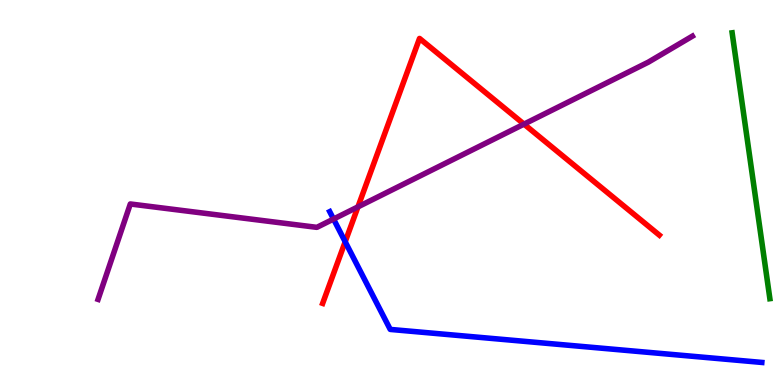[{'lines': ['blue', 'red'], 'intersections': [{'x': 4.45, 'y': 3.72}]}, {'lines': ['green', 'red'], 'intersections': []}, {'lines': ['purple', 'red'], 'intersections': [{'x': 4.62, 'y': 4.63}, {'x': 6.76, 'y': 6.78}]}, {'lines': ['blue', 'green'], 'intersections': []}, {'lines': ['blue', 'purple'], 'intersections': [{'x': 4.3, 'y': 4.31}]}, {'lines': ['green', 'purple'], 'intersections': []}]